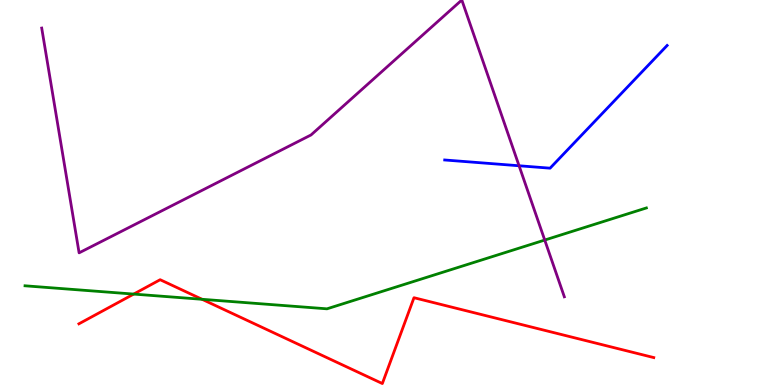[{'lines': ['blue', 'red'], 'intersections': []}, {'lines': ['green', 'red'], 'intersections': [{'x': 1.73, 'y': 2.36}, {'x': 2.61, 'y': 2.23}]}, {'lines': ['purple', 'red'], 'intersections': []}, {'lines': ['blue', 'green'], 'intersections': []}, {'lines': ['blue', 'purple'], 'intersections': [{'x': 6.7, 'y': 5.69}]}, {'lines': ['green', 'purple'], 'intersections': [{'x': 7.03, 'y': 3.76}]}]